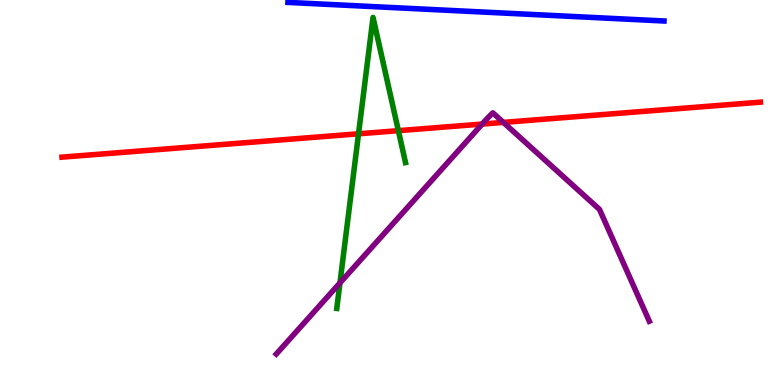[{'lines': ['blue', 'red'], 'intersections': []}, {'lines': ['green', 'red'], 'intersections': [{'x': 4.63, 'y': 6.52}, {'x': 5.14, 'y': 6.61}]}, {'lines': ['purple', 'red'], 'intersections': [{'x': 6.22, 'y': 6.78}, {'x': 6.5, 'y': 6.82}]}, {'lines': ['blue', 'green'], 'intersections': []}, {'lines': ['blue', 'purple'], 'intersections': []}, {'lines': ['green', 'purple'], 'intersections': [{'x': 4.39, 'y': 2.65}]}]